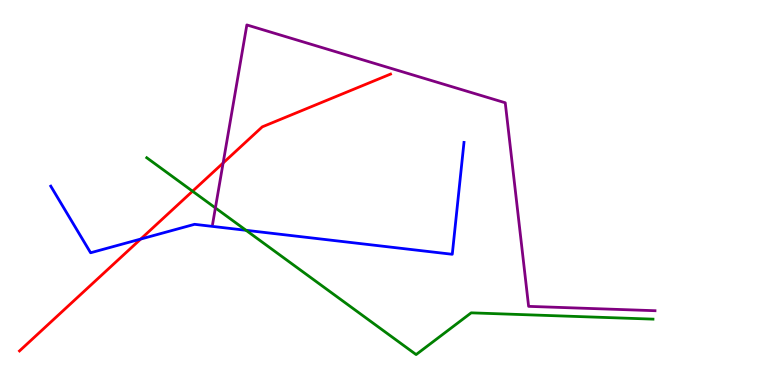[{'lines': ['blue', 'red'], 'intersections': [{'x': 1.82, 'y': 3.79}]}, {'lines': ['green', 'red'], 'intersections': [{'x': 2.48, 'y': 5.03}]}, {'lines': ['purple', 'red'], 'intersections': [{'x': 2.88, 'y': 5.77}]}, {'lines': ['blue', 'green'], 'intersections': [{'x': 3.17, 'y': 4.02}]}, {'lines': ['blue', 'purple'], 'intersections': []}, {'lines': ['green', 'purple'], 'intersections': [{'x': 2.78, 'y': 4.6}]}]